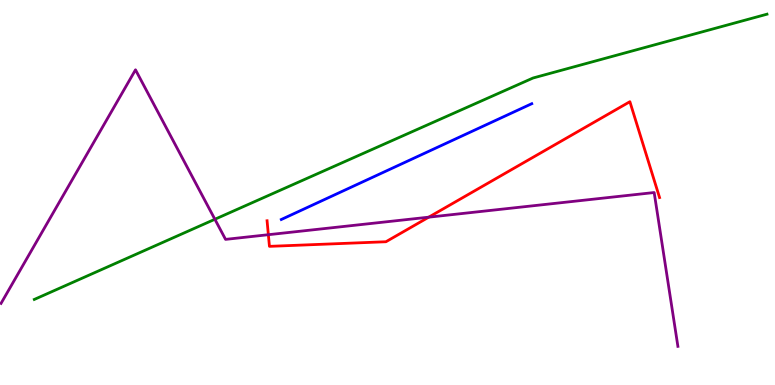[{'lines': ['blue', 'red'], 'intersections': []}, {'lines': ['green', 'red'], 'intersections': []}, {'lines': ['purple', 'red'], 'intersections': [{'x': 3.46, 'y': 3.9}, {'x': 5.53, 'y': 4.36}]}, {'lines': ['blue', 'green'], 'intersections': []}, {'lines': ['blue', 'purple'], 'intersections': []}, {'lines': ['green', 'purple'], 'intersections': [{'x': 2.77, 'y': 4.3}]}]